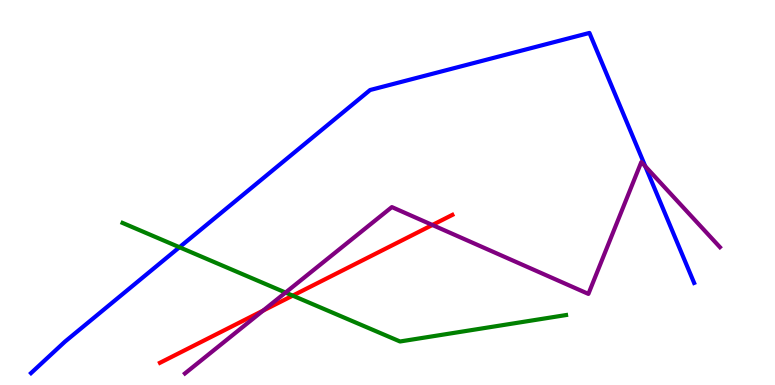[{'lines': ['blue', 'red'], 'intersections': []}, {'lines': ['green', 'red'], 'intersections': [{'x': 3.78, 'y': 2.32}]}, {'lines': ['purple', 'red'], 'intersections': [{'x': 3.39, 'y': 1.93}, {'x': 5.58, 'y': 4.16}]}, {'lines': ['blue', 'green'], 'intersections': [{'x': 2.32, 'y': 3.58}]}, {'lines': ['blue', 'purple'], 'intersections': [{'x': 8.33, 'y': 5.68}]}, {'lines': ['green', 'purple'], 'intersections': [{'x': 3.68, 'y': 2.4}]}]